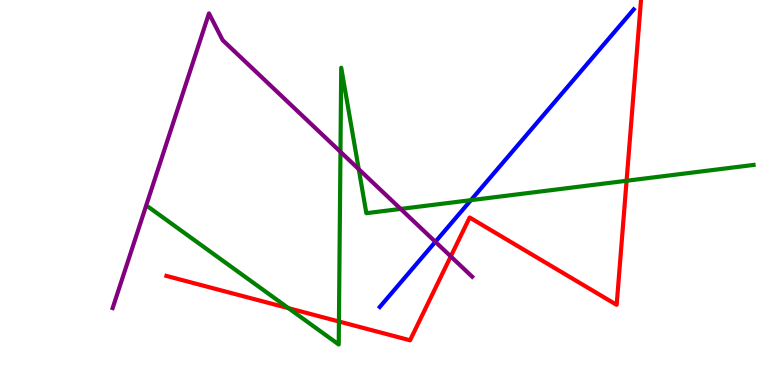[{'lines': ['blue', 'red'], 'intersections': []}, {'lines': ['green', 'red'], 'intersections': [{'x': 3.72, 'y': 2.0}, {'x': 4.37, 'y': 1.65}, {'x': 8.08, 'y': 5.3}]}, {'lines': ['purple', 'red'], 'intersections': [{'x': 5.82, 'y': 3.34}]}, {'lines': ['blue', 'green'], 'intersections': [{'x': 6.08, 'y': 4.8}]}, {'lines': ['blue', 'purple'], 'intersections': [{'x': 5.62, 'y': 3.72}]}, {'lines': ['green', 'purple'], 'intersections': [{'x': 4.39, 'y': 6.06}, {'x': 4.63, 'y': 5.61}, {'x': 5.17, 'y': 4.57}]}]